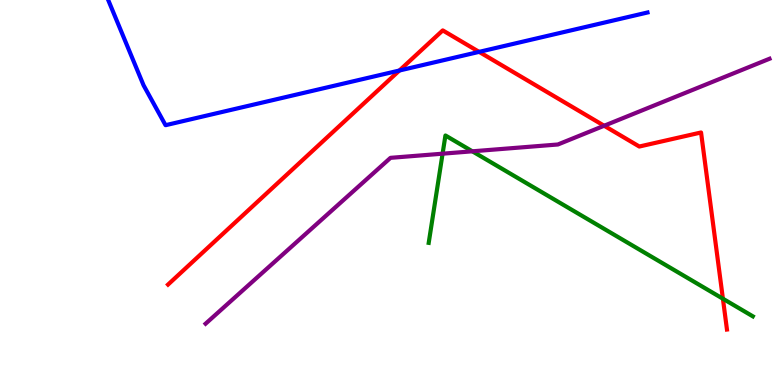[{'lines': ['blue', 'red'], 'intersections': [{'x': 5.15, 'y': 8.17}, {'x': 6.18, 'y': 8.65}]}, {'lines': ['green', 'red'], 'intersections': [{'x': 9.33, 'y': 2.24}]}, {'lines': ['purple', 'red'], 'intersections': [{'x': 7.8, 'y': 6.73}]}, {'lines': ['blue', 'green'], 'intersections': []}, {'lines': ['blue', 'purple'], 'intersections': []}, {'lines': ['green', 'purple'], 'intersections': [{'x': 5.71, 'y': 6.01}, {'x': 6.09, 'y': 6.07}]}]